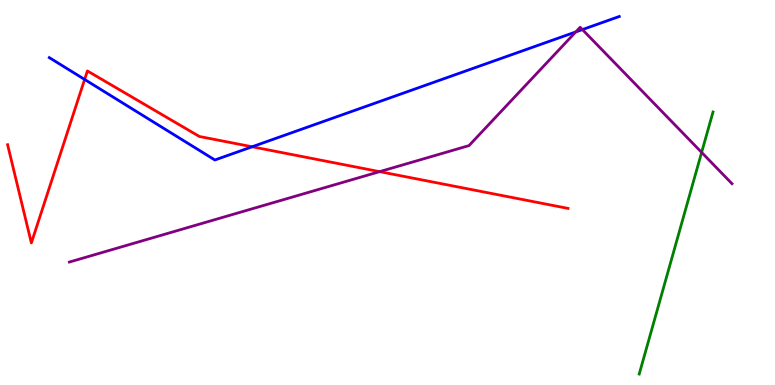[{'lines': ['blue', 'red'], 'intersections': [{'x': 1.09, 'y': 7.94}, {'x': 3.25, 'y': 6.19}]}, {'lines': ['green', 'red'], 'intersections': []}, {'lines': ['purple', 'red'], 'intersections': [{'x': 4.9, 'y': 5.54}]}, {'lines': ['blue', 'green'], 'intersections': []}, {'lines': ['blue', 'purple'], 'intersections': [{'x': 7.43, 'y': 9.17}, {'x': 7.51, 'y': 9.23}]}, {'lines': ['green', 'purple'], 'intersections': [{'x': 9.05, 'y': 6.04}]}]